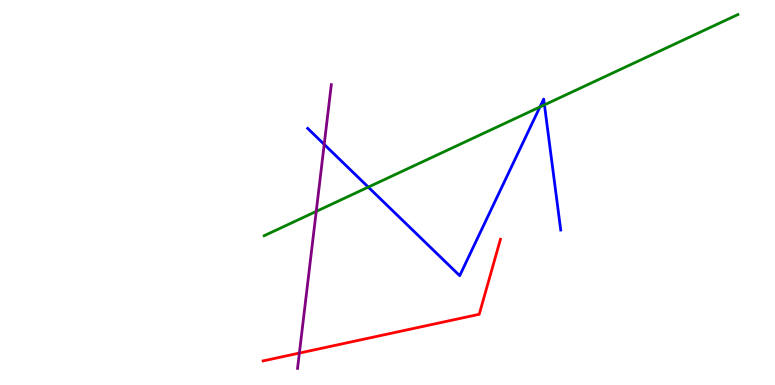[{'lines': ['blue', 'red'], 'intersections': []}, {'lines': ['green', 'red'], 'intersections': []}, {'lines': ['purple', 'red'], 'intersections': [{'x': 3.86, 'y': 0.829}]}, {'lines': ['blue', 'green'], 'intersections': [{'x': 4.75, 'y': 5.14}, {'x': 6.97, 'y': 7.22}, {'x': 7.03, 'y': 7.28}]}, {'lines': ['blue', 'purple'], 'intersections': [{'x': 4.18, 'y': 6.25}]}, {'lines': ['green', 'purple'], 'intersections': [{'x': 4.08, 'y': 4.51}]}]